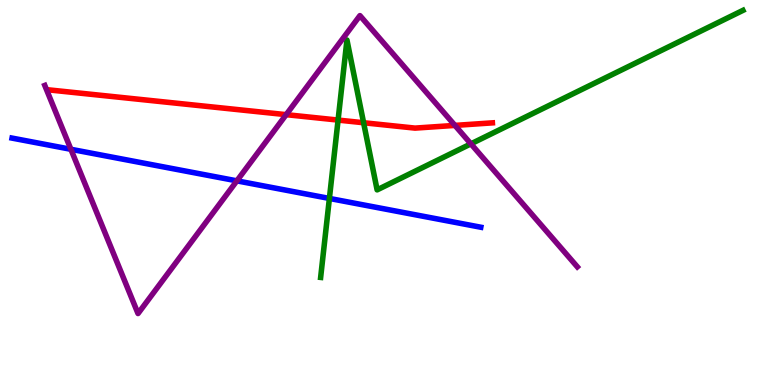[{'lines': ['blue', 'red'], 'intersections': []}, {'lines': ['green', 'red'], 'intersections': [{'x': 4.36, 'y': 6.88}, {'x': 4.69, 'y': 6.81}]}, {'lines': ['purple', 'red'], 'intersections': [{'x': 3.69, 'y': 7.02}, {'x': 5.87, 'y': 6.74}]}, {'lines': ['blue', 'green'], 'intersections': [{'x': 4.25, 'y': 4.85}]}, {'lines': ['blue', 'purple'], 'intersections': [{'x': 0.915, 'y': 6.12}, {'x': 3.06, 'y': 5.3}]}, {'lines': ['green', 'purple'], 'intersections': [{'x': 6.08, 'y': 6.26}]}]